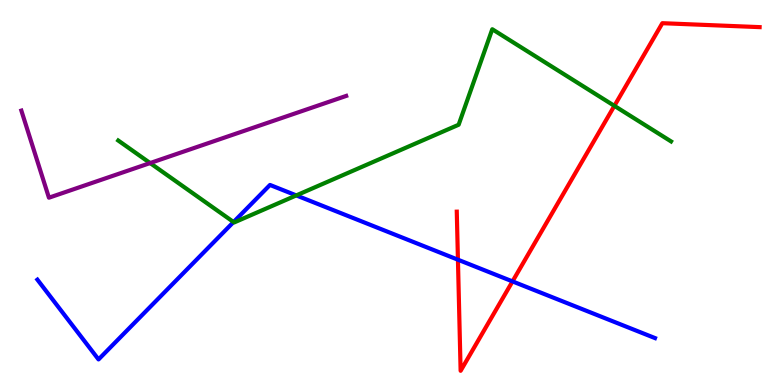[{'lines': ['blue', 'red'], 'intersections': [{'x': 5.91, 'y': 3.25}, {'x': 6.61, 'y': 2.69}]}, {'lines': ['green', 'red'], 'intersections': [{'x': 7.93, 'y': 7.25}]}, {'lines': ['purple', 'red'], 'intersections': []}, {'lines': ['blue', 'green'], 'intersections': [{'x': 3.01, 'y': 4.23}, {'x': 3.82, 'y': 4.92}]}, {'lines': ['blue', 'purple'], 'intersections': []}, {'lines': ['green', 'purple'], 'intersections': [{'x': 1.94, 'y': 5.76}]}]